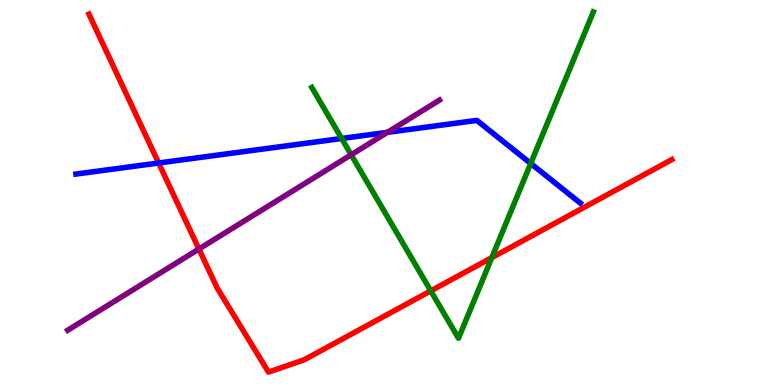[{'lines': ['blue', 'red'], 'intersections': [{'x': 2.05, 'y': 5.77}]}, {'lines': ['green', 'red'], 'intersections': [{'x': 5.56, 'y': 2.44}, {'x': 6.35, 'y': 3.31}]}, {'lines': ['purple', 'red'], 'intersections': [{'x': 2.57, 'y': 3.53}]}, {'lines': ['blue', 'green'], 'intersections': [{'x': 4.41, 'y': 6.4}, {'x': 6.85, 'y': 5.75}]}, {'lines': ['blue', 'purple'], 'intersections': [{'x': 5.0, 'y': 6.56}]}, {'lines': ['green', 'purple'], 'intersections': [{'x': 4.53, 'y': 5.98}]}]